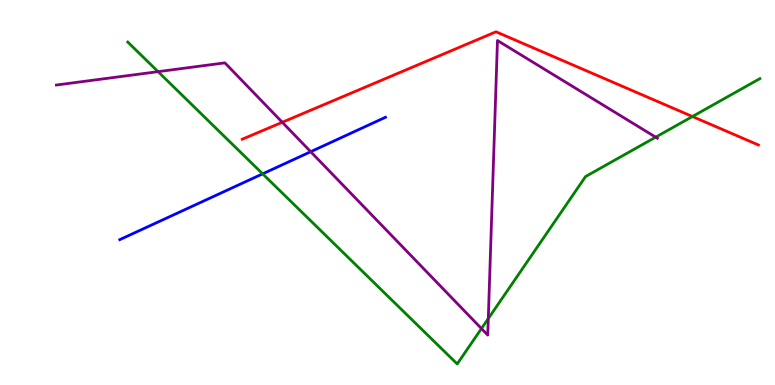[{'lines': ['blue', 'red'], 'intersections': []}, {'lines': ['green', 'red'], 'intersections': [{'x': 8.93, 'y': 6.97}]}, {'lines': ['purple', 'red'], 'intersections': [{'x': 3.64, 'y': 6.82}]}, {'lines': ['blue', 'green'], 'intersections': [{'x': 3.39, 'y': 5.48}]}, {'lines': ['blue', 'purple'], 'intersections': [{'x': 4.01, 'y': 6.06}]}, {'lines': ['green', 'purple'], 'intersections': [{'x': 2.04, 'y': 8.14}, {'x': 6.21, 'y': 1.47}, {'x': 6.3, 'y': 1.72}, {'x': 8.46, 'y': 6.44}]}]